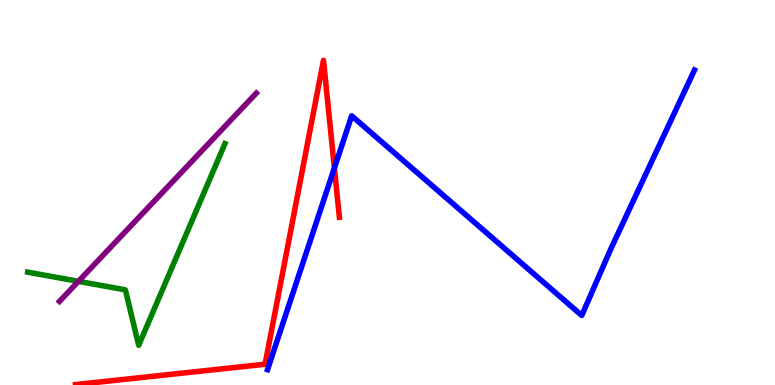[{'lines': ['blue', 'red'], 'intersections': [{'x': 4.31, 'y': 5.64}]}, {'lines': ['green', 'red'], 'intersections': []}, {'lines': ['purple', 'red'], 'intersections': []}, {'lines': ['blue', 'green'], 'intersections': []}, {'lines': ['blue', 'purple'], 'intersections': []}, {'lines': ['green', 'purple'], 'intersections': [{'x': 1.01, 'y': 2.69}]}]